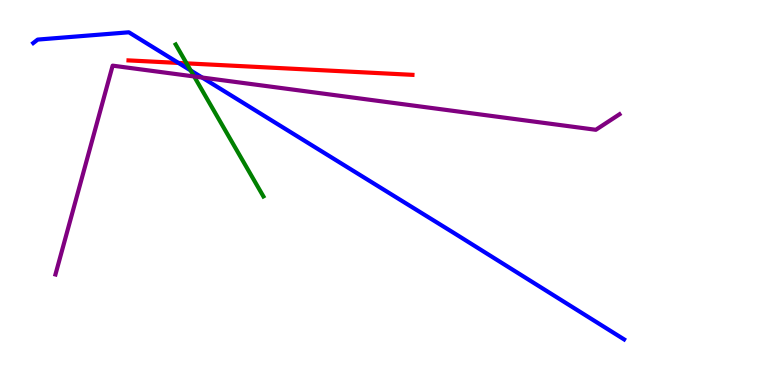[{'lines': ['blue', 'red'], 'intersections': [{'x': 2.3, 'y': 8.37}]}, {'lines': ['green', 'red'], 'intersections': [{'x': 2.41, 'y': 8.35}]}, {'lines': ['purple', 'red'], 'intersections': []}, {'lines': ['blue', 'green'], 'intersections': [{'x': 2.46, 'y': 8.17}]}, {'lines': ['blue', 'purple'], 'intersections': [{'x': 2.61, 'y': 7.99}]}, {'lines': ['green', 'purple'], 'intersections': [{'x': 2.51, 'y': 8.01}]}]